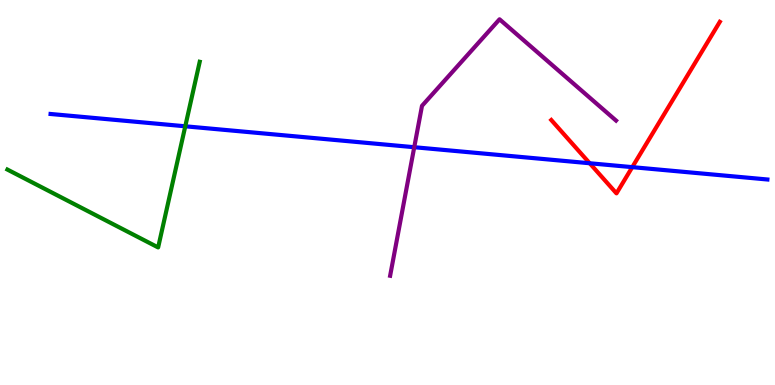[{'lines': ['blue', 'red'], 'intersections': [{'x': 7.61, 'y': 5.76}, {'x': 8.16, 'y': 5.66}]}, {'lines': ['green', 'red'], 'intersections': []}, {'lines': ['purple', 'red'], 'intersections': []}, {'lines': ['blue', 'green'], 'intersections': [{'x': 2.39, 'y': 6.72}]}, {'lines': ['blue', 'purple'], 'intersections': [{'x': 5.35, 'y': 6.18}]}, {'lines': ['green', 'purple'], 'intersections': []}]